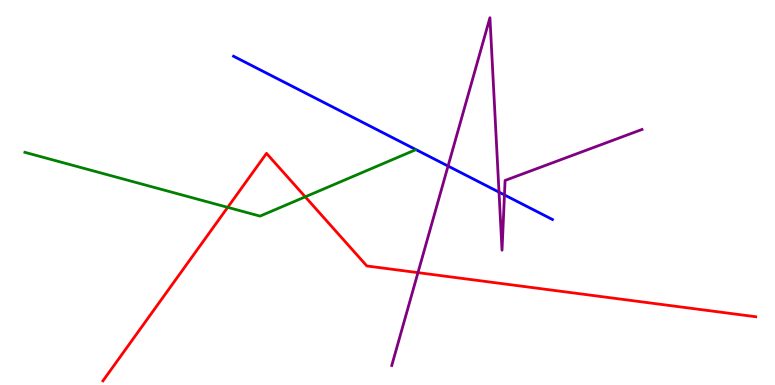[{'lines': ['blue', 'red'], 'intersections': []}, {'lines': ['green', 'red'], 'intersections': [{'x': 2.94, 'y': 4.61}, {'x': 3.94, 'y': 4.89}]}, {'lines': ['purple', 'red'], 'intersections': [{'x': 5.39, 'y': 2.92}]}, {'lines': ['blue', 'green'], 'intersections': []}, {'lines': ['blue', 'purple'], 'intersections': [{'x': 5.78, 'y': 5.69}, {'x': 6.44, 'y': 5.01}, {'x': 6.51, 'y': 4.94}]}, {'lines': ['green', 'purple'], 'intersections': []}]